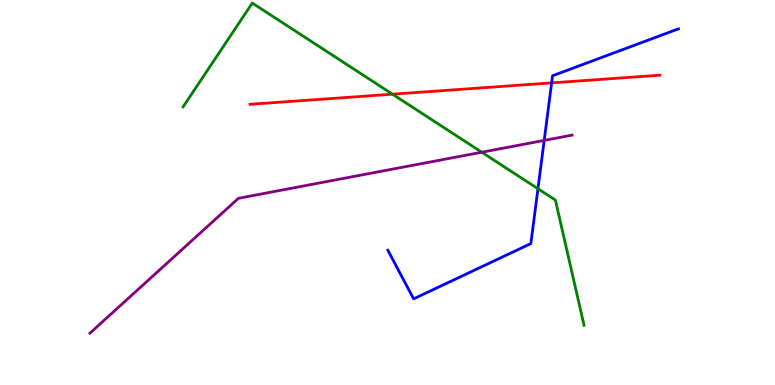[{'lines': ['blue', 'red'], 'intersections': [{'x': 7.12, 'y': 7.85}]}, {'lines': ['green', 'red'], 'intersections': [{'x': 5.06, 'y': 7.55}]}, {'lines': ['purple', 'red'], 'intersections': []}, {'lines': ['blue', 'green'], 'intersections': [{'x': 6.94, 'y': 5.1}]}, {'lines': ['blue', 'purple'], 'intersections': [{'x': 7.02, 'y': 6.35}]}, {'lines': ['green', 'purple'], 'intersections': [{'x': 6.22, 'y': 6.05}]}]